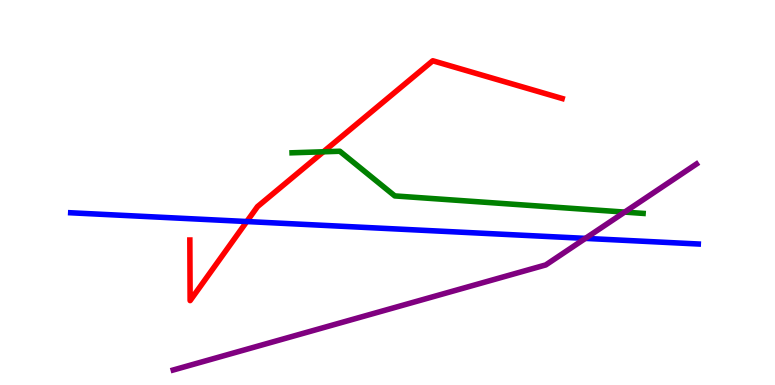[{'lines': ['blue', 'red'], 'intersections': [{'x': 3.18, 'y': 4.25}]}, {'lines': ['green', 'red'], 'intersections': [{'x': 4.17, 'y': 6.06}]}, {'lines': ['purple', 'red'], 'intersections': []}, {'lines': ['blue', 'green'], 'intersections': []}, {'lines': ['blue', 'purple'], 'intersections': [{'x': 7.55, 'y': 3.81}]}, {'lines': ['green', 'purple'], 'intersections': [{'x': 8.06, 'y': 4.49}]}]